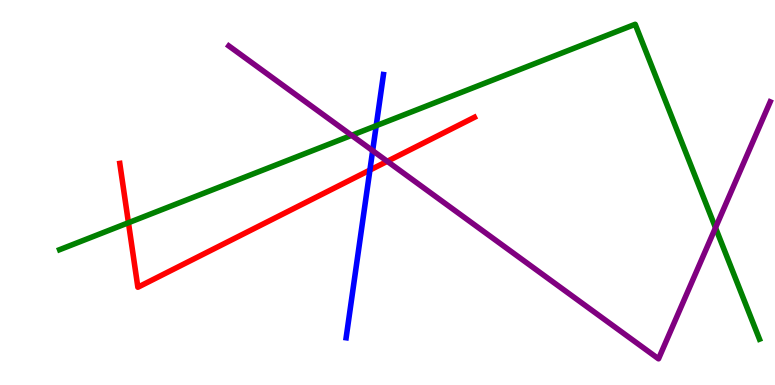[{'lines': ['blue', 'red'], 'intersections': [{'x': 4.77, 'y': 5.58}]}, {'lines': ['green', 'red'], 'intersections': [{'x': 1.66, 'y': 4.21}]}, {'lines': ['purple', 'red'], 'intersections': [{'x': 5.0, 'y': 5.81}]}, {'lines': ['blue', 'green'], 'intersections': [{'x': 4.85, 'y': 6.73}]}, {'lines': ['blue', 'purple'], 'intersections': [{'x': 4.81, 'y': 6.09}]}, {'lines': ['green', 'purple'], 'intersections': [{'x': 4.54, 'y': 6.48}, {'x': 9.23, 'y': 4.09}]}]